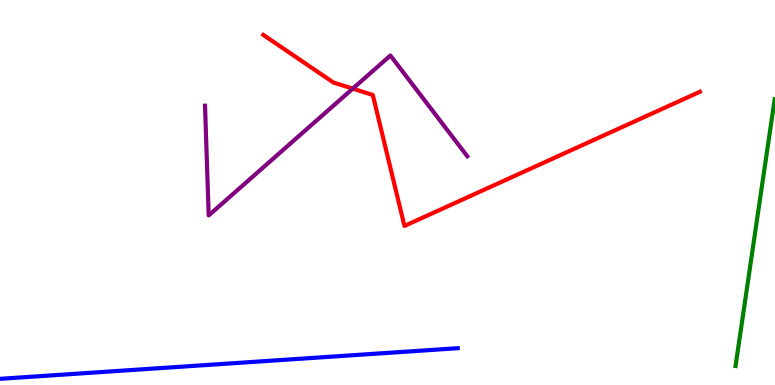[{'lines': ['blue', 'red'], 'intersections': []}, {'lines': ['green', 'red'], 'intersections': []}, {'lines': ['purple', 'red'], 'intersections': [{'x': 4.55, 'y': 7.7}]}, {'lines': ['blue', 'green'], 'intersections': []}, {'lines': ['blue', 'purple'], 'intersections': []}, {'lines': ['green', 'purple'], 'intersections': []}]